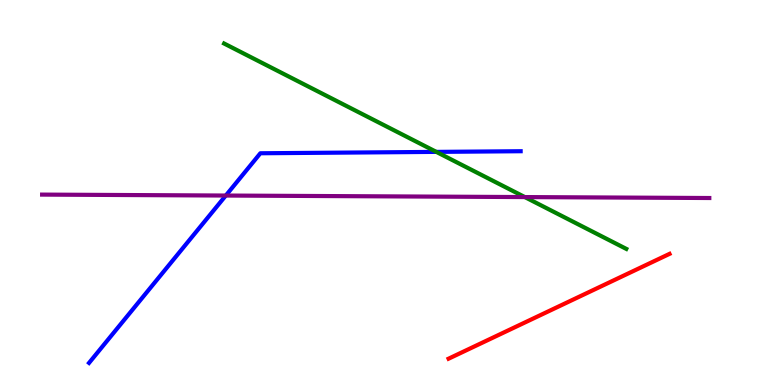[{'lines': ['blue', 'red'], 'intersections': []}, {'lines': ['green', 'red'], 'intersections': []}, {'lines': ['purple', 'red'], 'intersections': []}, {'lines': ['blue', 'green'], 'intersections': [{'x': 5.63, 'y': 6.05}]}, {'lines': ['blue', 'purple'], 'intersections': [{'x': 2.91, 'y': 4.92}]}, {'lines': ['green', 'purple'], 'intersections': [{'x': 6.77, 'y': 4.88}]}]